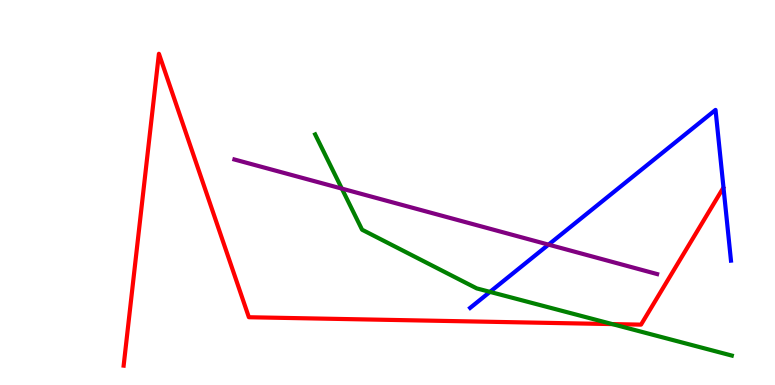[{'lines': ['blue', 'red'], 'intersections': []}, {'lines': ['green', 'red'], 'intersections': [{'x': 7.9, 'y': 1.58}]}, {'lines': ['purple', 'red'], 'intersections': []}, {'lines': ['blue', 'green'], 'intersections': [{'x': 6.32, 'y': 2.42}]}, {'lines': ['blue', 'purple'], 'intersections': [{'x': 7.08, 'y': 3.65}]}, {'lines': ['green', 'purple'], 'intersections': [{'x': 4.41, 'y': 5.1}]}]